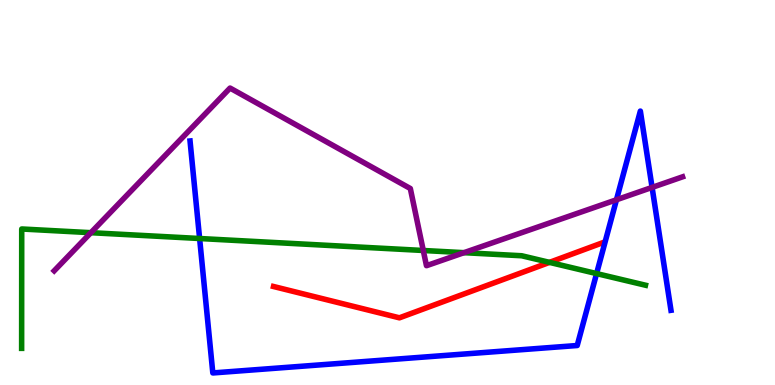[{'lines': ['blue', 'red'], 'intersections': []}, {'lines': ['green', 'red'], 'intersections': [{'x': 7.09, 'y': 3.19}]}, {'lines': ['purple', 'red'], 'intersections': []}, {'lines': ['blue', 'green'], 'intersections': [{'x': 2.58, 'y': 3.8}, {'x': 7.7, 'y': 2.89}]}, {'lines': ['blue', 'purple'], 'intersections': [{'x': 7.95, 'y': 4.81}, {'x': 8.41, 'y': 5.13}]}, {'lines': ['green', 'purple'], 'intersections': [{'x': 1.17, 'y': 3.96}, {'x': 5.46, 'y': 3.49}, {'x': 5.99, 'y': 3.44}]}]